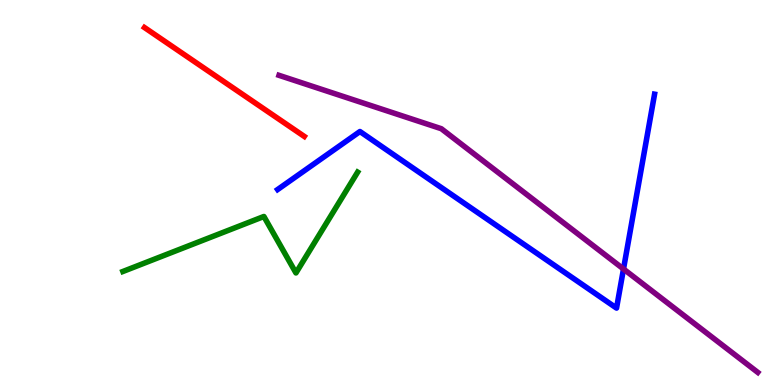[{'lines': ['blue', 'red'], 'intersections': []}, {'lines': ['green', 'red'], 'intersections': []}, {'lines': ['purple', 'red'], 'intersections': []}, {'lines': ['blue', 'green'], 'intersections': []}, {'lines': ['blue', 'purple'], 'intersections': [{'x': 8.05, 'y': 3.01}]}, {'lines': ['green', 'purple'], 'intersections': []}]